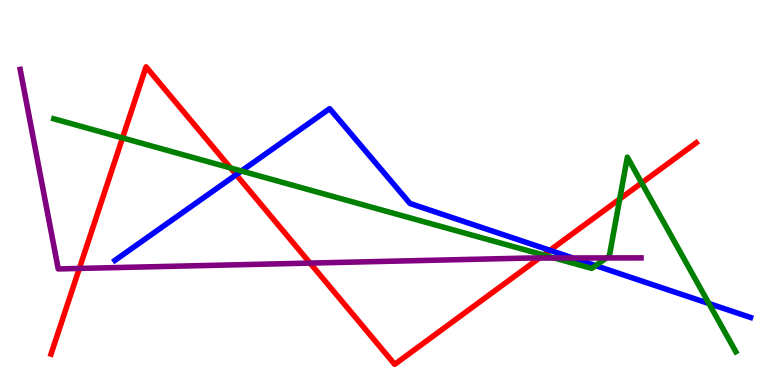[{'lines': ['blue', 'red'], 'intersections': [{'x': 3.05, 'y': 5.46}, {'x': 7.1, 'y': 3.5}]}, {'lines': ['green', 'red'], 'intersections': [{'x': 1.58, 'y': 6.42}, {'x': 2.98, 'y': 5.64}, {'x': 7.01, 'y': 3.38}, {'x': 8.0, 'y': 4.83}, {'x': 8.28, 'y': 5.25}]}, {'lines': ['purple', 'red'], 'intersections': [{'x': 1.02, 'y': 3.03}, {'x': 4.0, 'y': 3.17}, {'x': 6.96, 'y': 3.3}]}, {'lines': ['blue', 'green'], 'intersections': [{'x': 3.12, 'y': 5.56}, {'x': 7.69, 'y': 3.1}, {'x': 9.15, 'y': 2.12}]}, {'lines': ['blue', 'purple'], 'intersections': [{'x': 7.39, 'y': 3.3}]}, {'lines': ['green', 'purple'], 'intersections': [{'x': 7.15, 'y': 3.3}, {'x': 7.83, 'y': 3.3}]}]